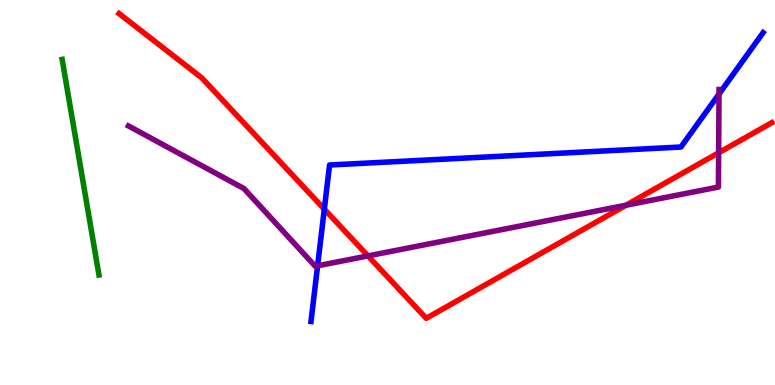[{'lines': ['blue', 'red'], 'intersections': [{'x': 4.18, 'y': 4.57}]}, {'lines': ['green', 'red'], 'intersections': []}, {'lines': ['purple', 'red'], 'intersections': [{'x': 4.75, 'y': 3.35}, {'x': 8.08, 'y': 4.67}, {'x': 9.27, 'y': 6.03}]}, {'lines': ['blue', 'green'], 'intersections': []}, {'lines': ['blue', 'purple'], 'intersections': [{'x': 4.1, 'y': 3.1}, {'x': 9.28, 'y': 7.56}]}, {'lines': ['green', 'purple'], 'intersections': []}]